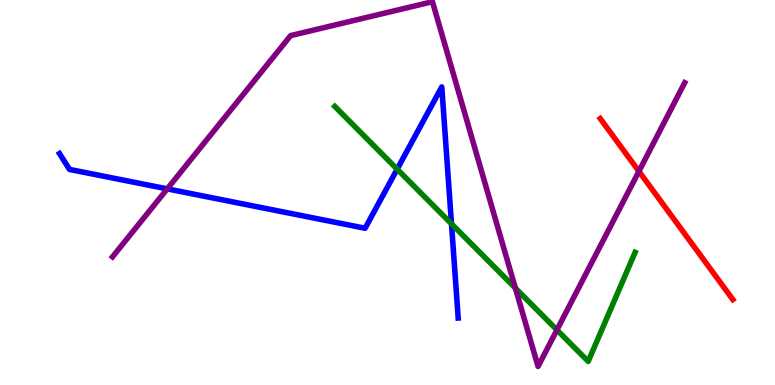[{'lines': ['blue', 'red'], 'intersections': []}, {'lines': ['green', 'red'], 'intersections': []}, {'lines': ['purple', 'red'], 'intersections': [{'x': 8.24, 'y': 5.55}]}, {'lines': ['blue', 'green'], 'intersections': [{'x': 5.12, 'y': 5.61}, {'x': 5.83, 'y': 4.19}]}, {'lines': ['blue', 'purple'], 'intersections': [{'x': 2.16, 'y': 5.09}]}, {'lines': ['green', 'purple'], 'intersections': [{'x': 6.65, 'y': 2.52}, {'x': 7.19, 'y': 1.43}]}]